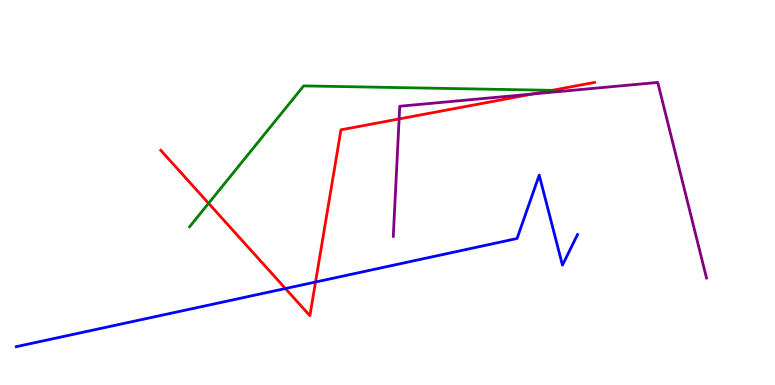[{'lines': ['blue', 'red'], 'intersections': [{'x': 3.68, 'y': 2.51}, {'x': 4.07, 'y': 2.67}]}, {'lines': ['green', 'red'], 'intersections': [{'x': 2.69, 'y': 4.72}, {'x': 7.12, 'y': 7.65}]}, {'lines': ['purple', 'red'], 'intersections': [{'x': 5.15, 'y': 6.91}, {'x': 6.87, 'y': 7.56}]}, {'lines': ['blue', 'green'], 'intersections': []}, {'lines': ['blue', 'purple'], 'intersections': []}, {'lines': ['green', 'purple'], 'intersections': []}]